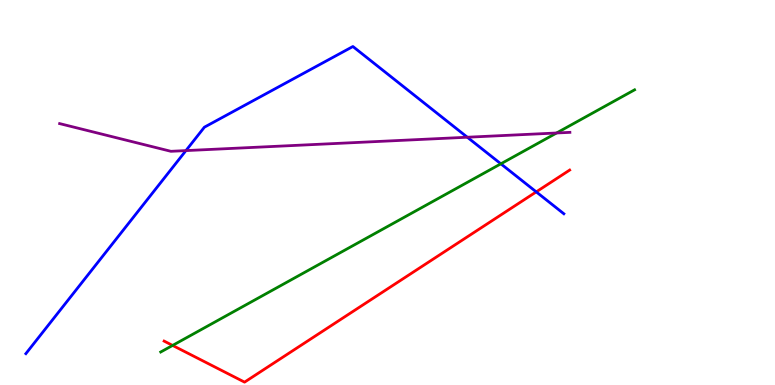[{'lines': ['blue', 'red'], 'intersections': [{'x': 6.92, 'y': 5.02}]}, {'lines': ['green', 'red'], 'intersections': [{'x': 2.23, 'y': 1.03}]}, {'lines': ['purple', 'red'], 'intersections': []}, {'lines': ['blue', 'green'], 'intersections': [{'x': 6.46, 'y': 5.74}]}, {'lines': ['blue', 'purple'], 'intersections': [{'x': 2.4, 'y': 6.09}, {'x': 6.03, 'y': 6.44}]}, {'lines': ['green', 'purple'], 'intersections': [{'x': 7.18, 'y': 6.55}]}]